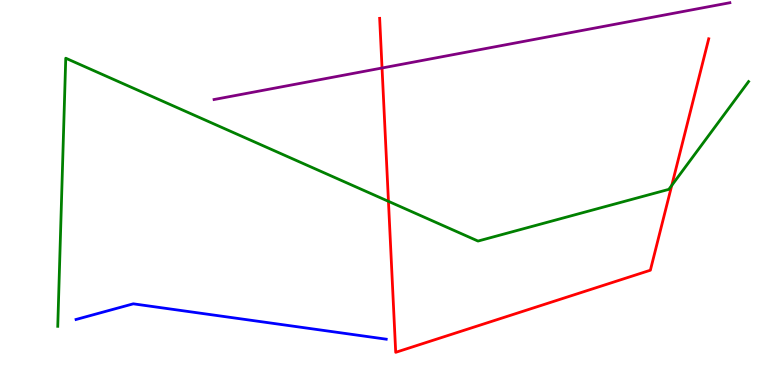[{'lines': ['blue', 'red'], 'intersections': []}, {'lines': ['green', 'red'], 'intersections': [{'x': 5.01, 'y': 4.77}, {'x': 8.67, 'y': 5.18}]}, {'lines': ['purple', 'red'], 'intersections': [{'x': 4.93, 'y': 8.23}]}, {'lines': ['blue', 'green'], 'intersections': []}, {'lines': ['blue', 'purple'], 'intersections': []}, {'lines': ['green', 'purple'], 'intersections': []}]